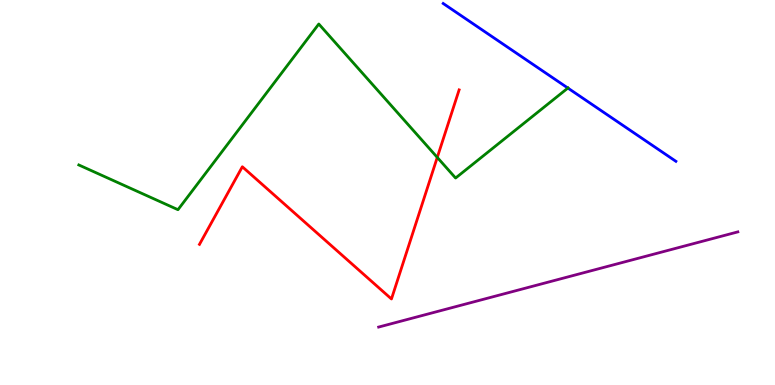[{'lines': ['blue', 'red'], 'intersections': []}, {'lines': ['green', 'red'], 'intersections': [{'x': 5.64, 'y': 5.91}]}, {'lines': ['purple', 'red'], 'intersections': []}, {'lines': ['blue', 'green'], 'intersections': [{'x': 7.33, 'y': 7.71}]}, {'lines': ['blue', 'purple'], 'intersections': []}, {'lines': ['green', 'purple'], 'intersections': []}]